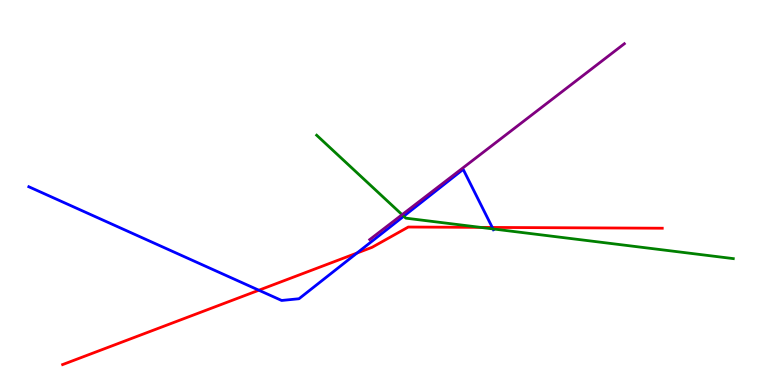[{'lines': ['blue', 'red'], 'intersections': [{'x': 3.34, 'y': 2.46}, {'x': 4.61, 'y': 3.43}, {'x': 6.35, 'y': 4.09}]}, {'lines': ['green', 'red'], 'intersections': [{'x': 6.2, 'y': 4.09}]}, {'lines': ['purple', 'red'], 'intersections': []}, {'lines': ['blue', 'green'], 'intersections': [{'x': 5.21, 'y': 4.38}, {'x': 6.36, 'y': 4.05}]}, {'lines': ['blue', 'purple'], 'intersections': []}, {'lines': ['green', 'purple'], 'intersections': [{'x': 5.19, 'y': 4.42}]}]